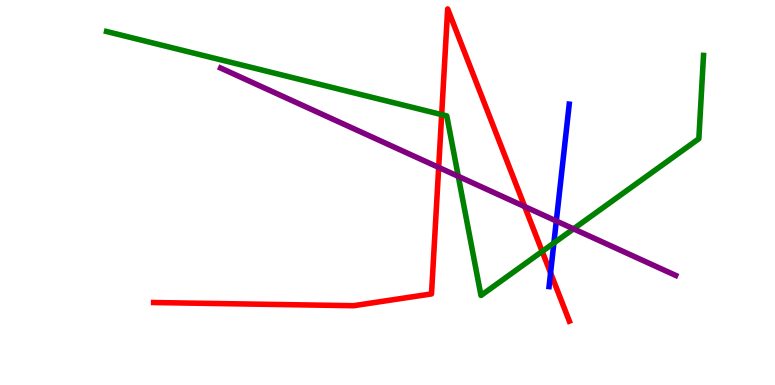[{'lines': ['blue', 'red'], 'intersections': [{'x': 7.1, 'y': 2.91}]}, {'lines': ['green', 'red'], 'intersections': [{'x': 5.7, 'y': 7.02}, {'x': 7.0, 'y': 3.47}]}, {'lines': ['purple', 'red'], 'intersections': [{'x': 5.66, 'y': 5.65}, {'x': 6.77, 'y': 4.63}]}, {'lines': ['blue', 'green'], 'intersections': [{'x': 7.15, 'y': 3.69}]}, {'lines': ['blue', 'purple'], 'intersections': [{'x': 7.18, 'y': 4.26}]}, {'lines': ['green', 'purple'], 'intersections': [{'x': 5.91, 'y': 5.42}, {'x': 7.4, 'y': 4.06}]}]